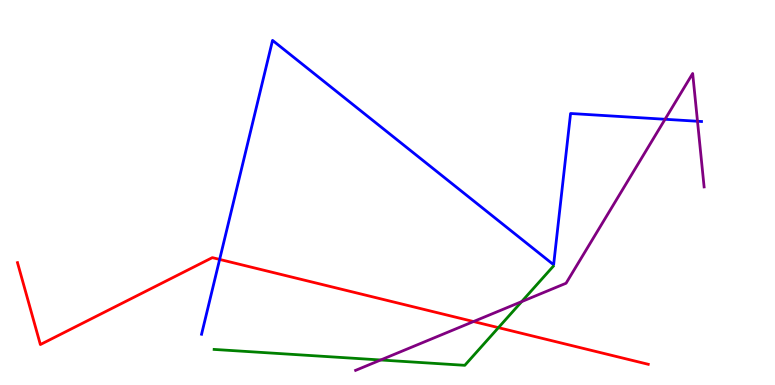[{'lines': ['blue', 'red'], 'intersections': [{'x': 2.83, 'y': 3.26}]}, {'lines': ['green', 'red'], 'intersections': [{'x': 6.43, 'y': 1.49}]}, {'lines': ['purple', 'red'], 'intersections': [{'x': 6.11, 'y': 1.65}]}, {'lines': ['blue', 'green'], 'intersections': []}, {'lines': ['blue', 'purple'], 'intersections': [{'x': 8.58, 'y': 6.9}, {'x': 9.0, 'y': 6.85}]}, {'lines': ['green', 'purple'], 'intersections': [{'x': 4.91, 'y': 0.65}, {'x': 6.73, 'y': 2.17}]}]